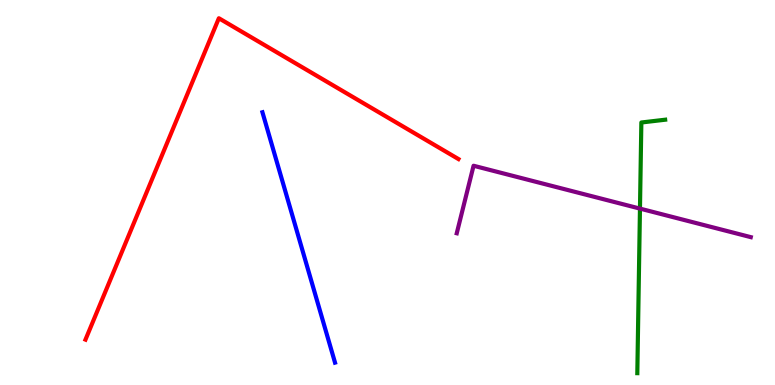[{'lines': ['blue', 'red'], 'intersections': []}, {'lines': ['green', 'red'], 'intersections': []}, {'lines': ['purple', 'red'], 'intersections': []}, {'lines': ['blue', 'green'], 'intersections': []}, {'lines': ['blue', 'purple'], 'intersections': []}, {'lines': ['green', 'purple'], 'intersections': [{'x': 8.26, 'y': 4.58}]}]